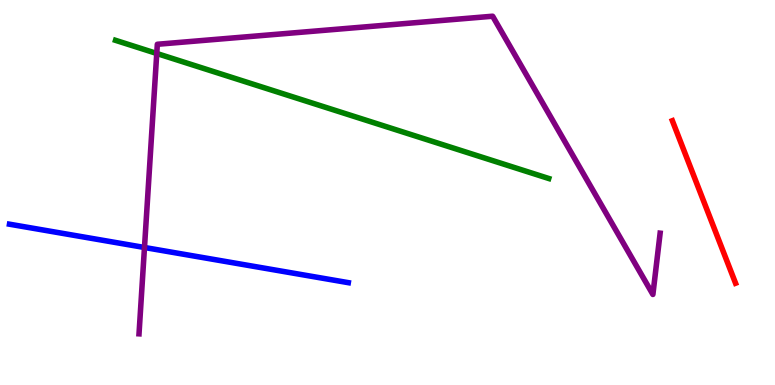[{'lines': ['blue', 'red'], 'intersections': []}, {'lines': ['green', 'red'], 'intersections': []}, {'lines': ['purple', 'red'], 'intersections': []}, {'lines': ['blue', 'green'], 'intersections': []}, {'lines': ['blue', 'purple'], 'intersections': [{'x': 1.86, 'y': 3.57}]}, {'lines': ['green', 'purple'], 'intersections': [{'x': 2.02, 'y': 8.61}]}]